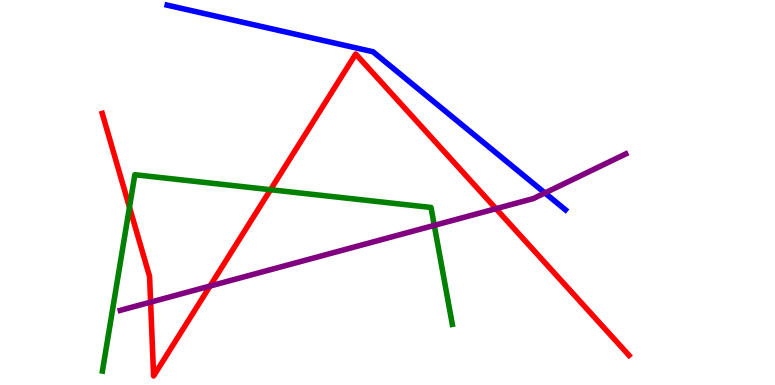[{'lines': ['blue', 'red'], 'intersections': []}, {'lines': ['green', 'red'], 'intersections': [{'x': 1.67, 'y': 4.62}, {'x': 3.49, 'y': 5.07}]}, {'lines': ['purple', 'red'], 'intersections': [{'x': 1.94, 'y': 2.15}, {'x': 2.71, 'y': 2.57}, {'x': 6.4, 'y': 4.58}]}, {'lines': ['blue', 'green'], 'intersections': []}, {'lines': ['blue', 'purple'], 'intersections': [{'x': 7.03, 'y': 4.99}]}, {'lines': ['green', 'purple'], 'intersections': [{'x': 5.6, 'y': 4.15}]}]